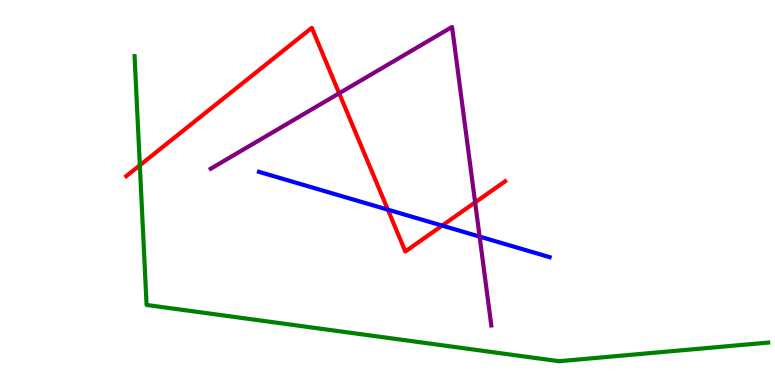[{'lines': ['blue', 'red'], 'intersections': [{'x': 5.0, 'y': 4.55}, {'x': 5.71, 'y': 4.14}]}, {'lines': ['green', 'red'], 'intersections': [{'x': 1.8, 'y': 5.71}]}, {'lines': ['purple', 'red'], 'intersections': [{'x': 4.38, 'y': 7.58}, {'x': 6.13, 'y': 4.74}]}, {'lines': ['blue', 'green'], 'intersections': []}, {'lines': ['blue', 'purple'], 'intersections': [{'x': 6.19, 'y': 3.85}]}, {'lines': ['green', 'purple'], 'intersections': []}]